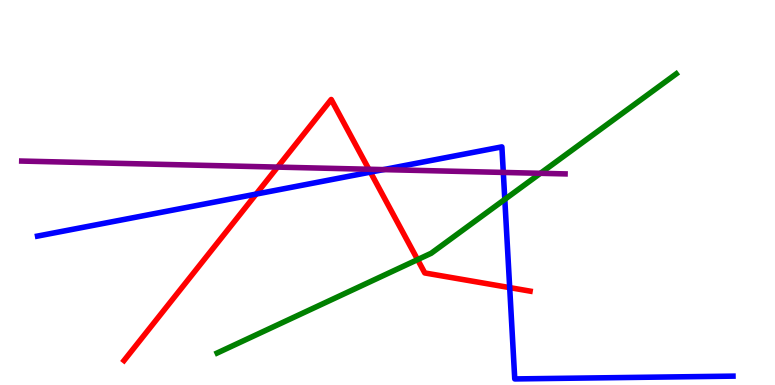[{'lines': ['blue', 'red'], 'intersections': [{'x': 3.31, 'y': 4.96}, {'x': 4.78, 'y': 5.53}, {'x': 6.58, 'y': 2.53}]}, {'lines': ['green', 'red'], 'intersections': [{'x': 5.39, 'y': 3.26}]}, {'lines': ['purple', 'red'], 'intersections': [{'x': 3.58, 'y': 5.66}, {'x': 4.76, 'y': 5.6}]}, {'lines': ['blue', 'green'], 'intersections': [{'x': 6.51, 'y': 4.82}]}, {'lines': ['blue', 'purple'], 'intersections': [{'x': 4.95, 'y': 5.59}, {'x': 6.49, 'y': 5.52}]}, {'lines': ['green', 'purple'], 'intersections': [{'x': 6.97, 'y': 5.5}]}]